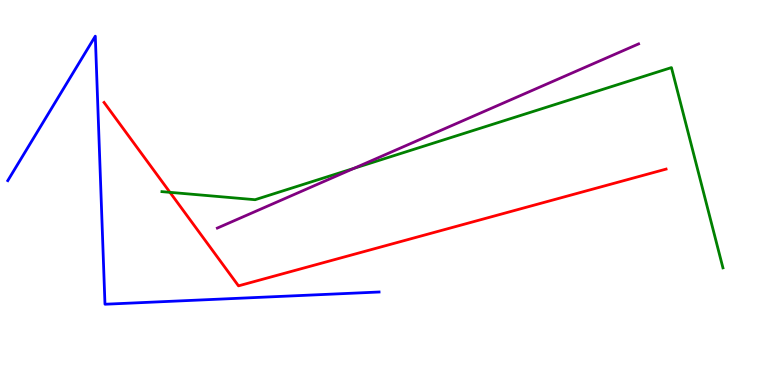[{'lines': ['blue', 'red'], 'intersections': []}, {'lines': ['green', 'red'], 'intersections': [{'x': 2.19, 'y': 5.0}]}, {'lines': ['purple', 'red'], 'intersections': []}, {'lines': ['blue', 'green'], 'intersections': []}, {'lines': ['blue', 'purple'], 'intersections': []}, {'lines': ['green', 'purple'], 'intersections': [{'x': 4.57, 'y': 5.63}]}]